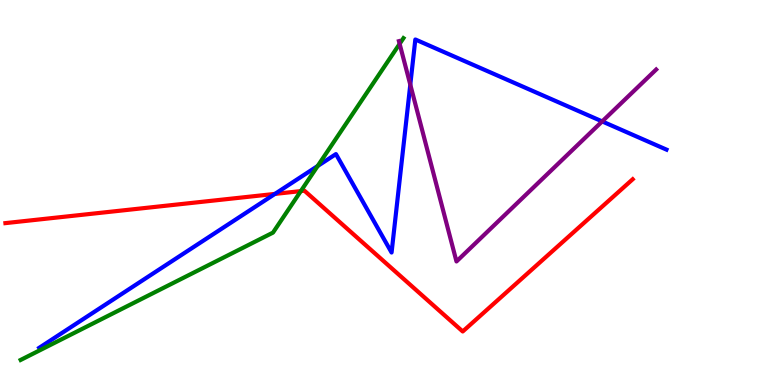[{'lines': ['blue', 'red'], 'intersections': [{'x': 3.55, 'y': 4.96}]}, {'lines': ['green', 'red'], 'intersections': [{'x': 3.88, 'y': 5.04}]}, {'lines': ['purple', 'red'], 'intersections': []}, {'lines': ['blue', 'green'], 'intersections': [{'x': 4.1, 'y': 5.69}]}, {'lines': ['blue', 'purple'], 'intersections': [{'x': 5.29, 'y': 7.8}, {'x': 7.77, 'y': 6.85}]}, {'lines': ['green', 'purple'], 'intersections': [{'x': 5.16, 'y': 8.86}]}]